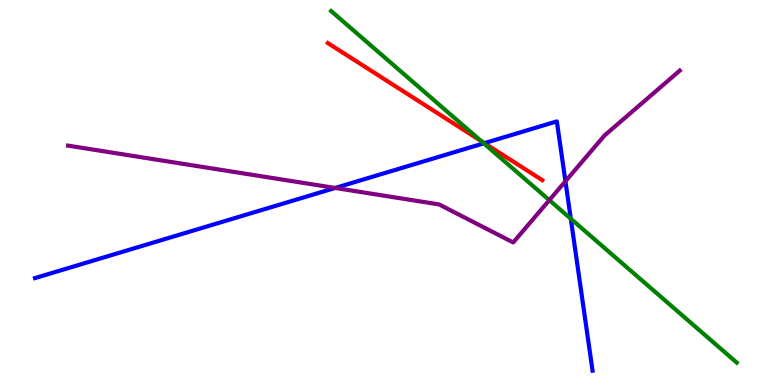[{'lines': ['blue', 'red'], 'intersections': [{'x': 6.25, 'y': 6.28}]}, {'lines': ['green', 'red'], 'intersections': [{'x': 6.21, 'y': 6.34}]}, {'lines': ['purple', 'red'], 'intersections': []}, {'lines': ['blue', 'green'], 'intersections': [{'x': 6.24, 'y': 6.28}, {'x': 7.37, 'y': 4.32}]}, {'lines': ['blue', 'purple'], 'intersections': [{'x': 4.32, 'y': 5.12}, {'x': 7.3, 'y': 5.29}]}, {'lines': ['green', 'purple'], 'intersections': [{'x': 7.09, 'y': 4.8}]}]